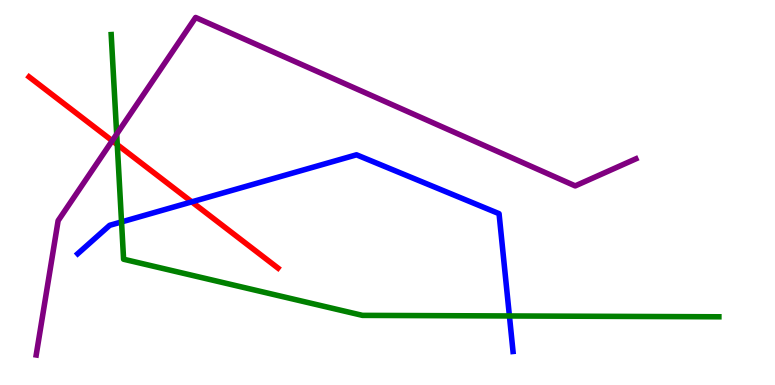[{'lines': ['blue', 'red'], 'intersections': [{'x': 2.47, 'y': 4.76}]}, {'lines': ['green', 'red'], 'intersections': [{'x': 1.51, 'y': 6.24}]}, {'lines': ['purple', 'red'], 'intersections': [{'x': 1.45, 'y': 6.34}]}, {'lines': ['blue', 'green'], 'intersections': [{'x': 1.57, 'y': 4.24}, {'x': 6.57, 'y': 1.79}]}, {'lines': ['blue', 'purple'], 'intersections': []}, {'lines': ['green', 'purple'], 'intersections': [{'x': 1.51, 'y': 6.52}]}]